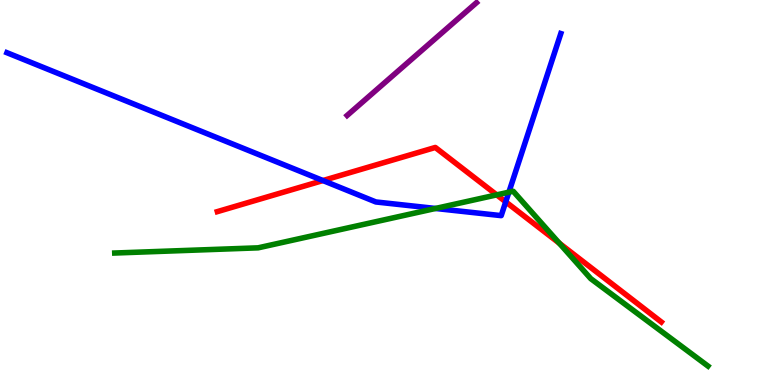[{'lines': ['blue', 'red'], 'intersections': [{'x': 4.17, 'y': 5.31}, {'x': 6.53, 'y': 4.76}]}, {'lines': ['green', 'red'], 'intersections': [{'x': 6.41, 'y': 4.94}, {'x': 7.22, 'y': 3.68}]}, {'lines': ['purple', 'red'], 'intersections': []}, {'lines': ['blue', 'green'], 'intersections': [{'x': 5.62, 'y': 4.59}, {'x': 6.57, 'y': 5.01}]}, {'lines': ['blue', 'purple'], 'intersections': []}, {'lines': ['green', 'purple'], 'intersections': []}]